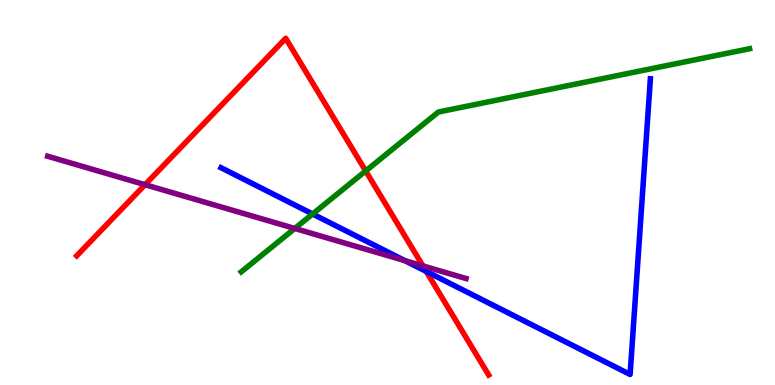[{'lines': ['blue', 'red'], 'intersections': [{'x': 5.5, 'y': 2.95}]}, {'lines': ['green', 'red'], 'intersections': [{'x': 4.72, 'y': 5.56}]}, {'lines': ['purple', 'red'], 'intersections': [{'x': 1.87, 'y': 5.2}, {'x': 5.46, 'y': 3.09}]}, {'lines': ['blue', 'green'], 'intersections': [{'x': 4.03, 'y': 4.44}]}, {'lines': ['blue', 'purple'], 'intersections': [{'x': 5.22, 'y': 3.23}]}, {'lines': ['green', 'purple'], 'intersections': [{'x': 3.8, 'y': 4.07}]}]